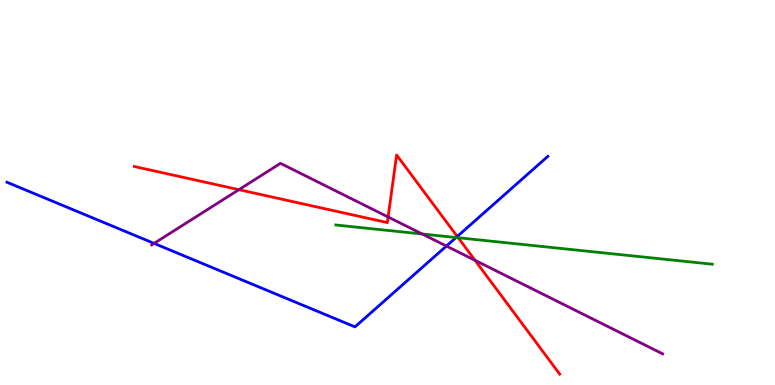[{'lines': ['blue', 'red'], 'intersections': [{'x': 5.9, 'y': 3.86}]}, {'lines': ['green', 'red'], 'intersections': [{'x': 5.91, 'y': 3.82}]}, {'lines': ['purple', 'red'], 'intersections': [{'x': 3.08, 'y': 5.07}, {'x': 5.01, 'y': 4.36}, {'x': 6.13, 'y': 3.24}]}, {'lines': ['blue', 'green'], 'intersections': [{'x': 5.88, 'y': 3.83}]}, {'lines': ['blue', 'purple'], 'intersections': [{'x': 1.99, 'y': 3.68}, {'x': 5.76, 'y': 3.61}]}, {'lines': ['green', 'purple'], 'intersections': [{'x': 5.45, 'y': 3.92}]}]